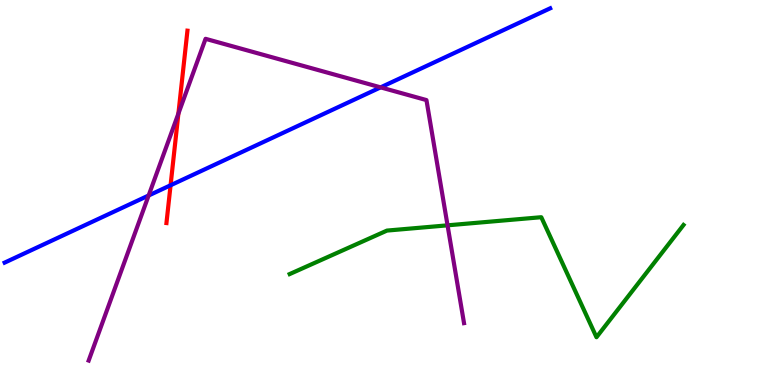[{'lines': ['blue', 'red'], 'intersections': [{'x': 2.2, 'y': 5.19}]}, {'lines': ['green', 'red'], 'intersections': []}, {'lines': ['purple', 'red'], 'intersections': [{'x': 2.3, 'y': 7.05}]}, {'lines': ['blue', 'green'], 'intersections': []}, {'lines': ['blue', 'purple'], 'intersections': [{'x': 1.92, 'y': 4.92}, {'x': 4.91, 'y': 7.73}]}, {'lines': ['green', 'purple'], 'intersections': [{'x': 5.77, 'y': 4.15}]}]